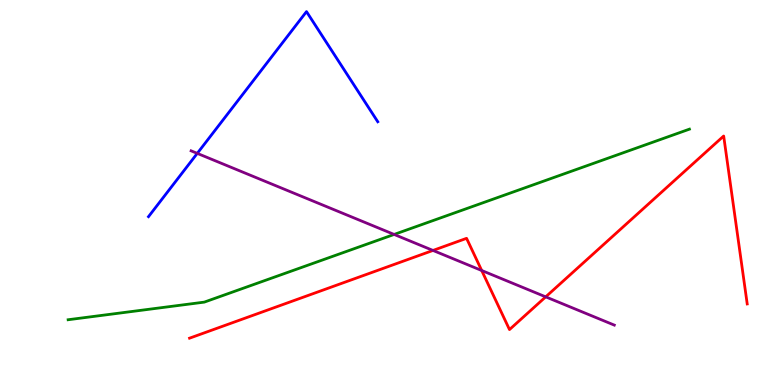[{'lines': ['blue', 'red'], 'intersections': []}, {'lines': ['green', 'red'], 'intersections': []}, {'lines': ['purple', 'red'], 'intersections': [{'x': 5.59, 'y': 3.5}, {'x': 6.22, 'y': 2.97}, {'x': 7.04, 'y': 2.29}]}, {'lines': ['blue', 'green'], 'intersections': []}, {'lines': ['blue', 'purple'], 'intersections': [{'x': 2.55, 'y': 6.02}]}, {'lines': ['green', 'purple'], 'intersections': [{'x': 5.09, 'y': 3.91}]}]